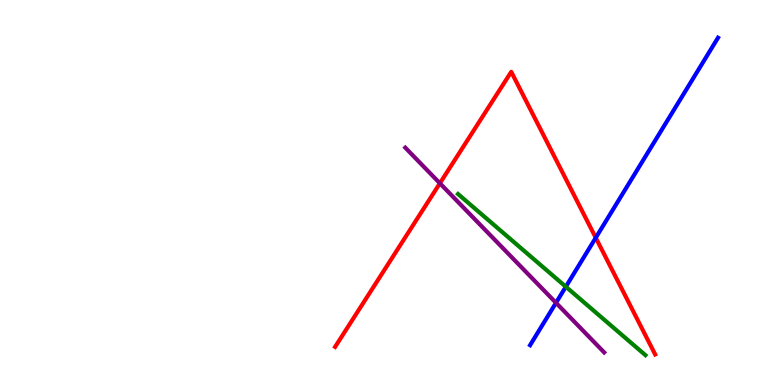[{'lines': ['blue', 'red'], 'intersections': [{'x': 7.69, 'y': 3.82}]}, {'lines': ['green', 'red'], 'intersections': []}, {'lines': ['purple', 'red'], 'intersections': [{'x': 5.68, 'y': 5.24}]}, {'lines': ['blue', 'green'], 'intersections': [{'x': 7.3, 'y': 2.55}]}, {'lines': ['blue', 'purple'], 'intersections': [{'x': 7.17, 'y': 2.13}]}, {'lines': ['green', 'purple'], 'intersections': []}]